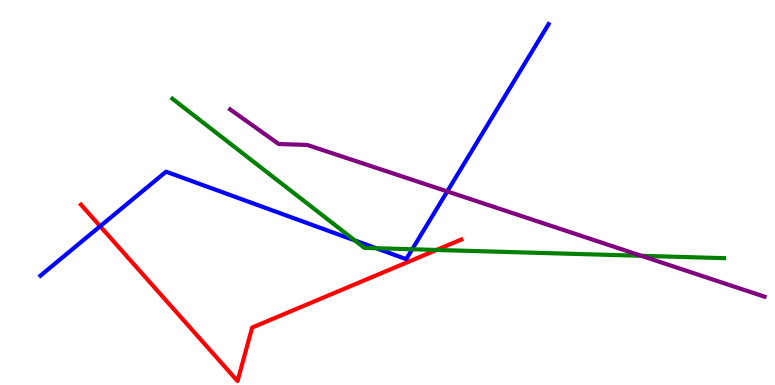[{'lines': ['blue', 'red'], 'intersections': [{'x': 1.29, 'y': 4.12}]}, {'lines': ['green', 'red'], 'intersections': [{'x': 5.63, 'y': 3.51}]}, {'lines': ['purple', 'red'], 'intersections': []}, {'lines': ['blue', 'green'], 'intersections': [{'x': 4.58, 'y': 3.75}, {'x': 4.85, 'y': 3.55}, {'x': 5.32, 'y': 3.53}]}, {'lines': ['blue', 'purple'], 'intersections': [{'x': 5.77, 'y': 5.03}]}, {'lines': ['green', 'purple'], 'intersections': [{'x': 8.28, 'y': 3.36}]}]